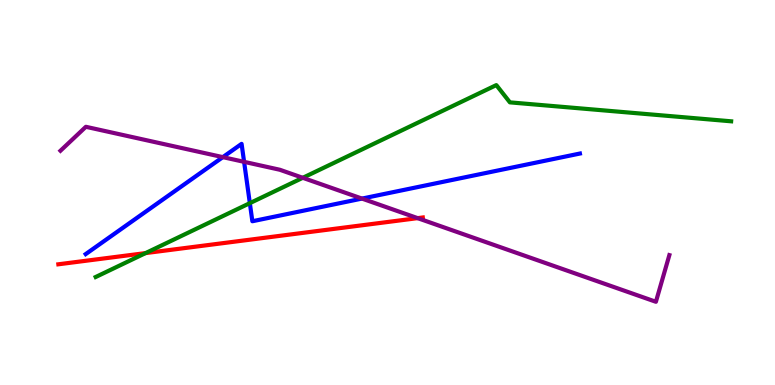[{'lines': ['blue', 'red'], 'intersections': []}, {'lines': ['green', 'red'], 'intersections': [{'x': 1.88, 'y': 3.43}]}, {'lines': ['purple', 'red'], 'intersections': [{'x': 5.39, 'y': 4.33}]}, {'lines': ['blue', 'green'], 'intersections': [{'x': 3.22, 'y': 4.72}]}, {'lines': ['blue', 'purple'], 'intersections': [{'x': 2.88, 'y': 5.92}, {'x': 3.15, 'y': 5.8}, {'x': 4.67, 'y': 4.84}]}, {'lines': ['green', 'purple'], 'intersections': [{'x': 3.91, 'y': 5.38}]}]